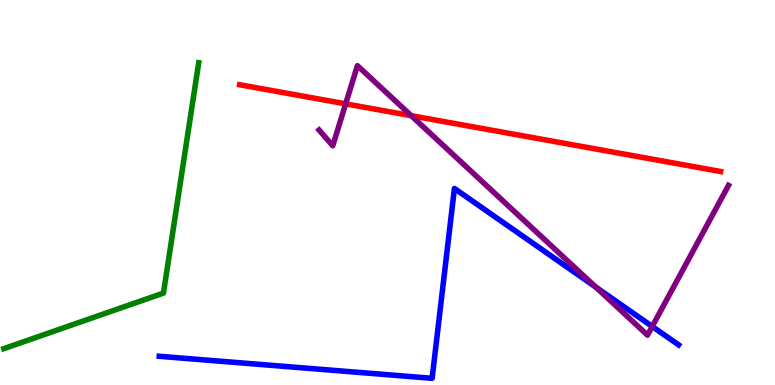[{'lines': ['blue', 'red'], 'intersections': []}, {'lines': ['green', 'red'], 'intersections': []}, {'lines': ['purple', 'red'], 'intersections': [{'x': 4.46, 'y': 7.3}, {'x': 5.31, 'y': 6.99}]}, {'lines': ['blue', 'green'], 'intersections': []}, {'lines': ['blue', 'purple'], 'intersections': [{'x': 7.69, 'y': 2.54}, {'x': 8.42, 'y': 1.52}]}, {'lines': ['green', 'purple'], 'intersections': []}]